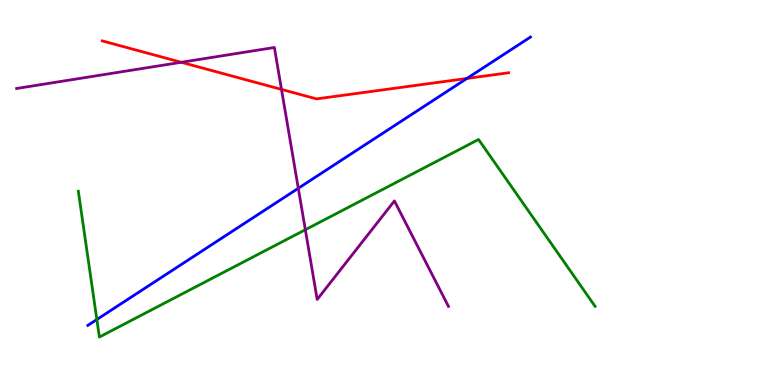[{'lines': ['blue', 'red'], 'intersections': [{'x': 6.03, 'y': 7.96}]}, {'lines': ['green', 'red'], 'intersections': []}, {'lines': ['purple', 'red'], 'intersections': [{'x': 2.34, 'y': 8.38}, {'x': 3.63, 'y': 7.68}]}, {'lines': ['blue', 'green'], 'intersections': [{'x': 1.25, 'y': 1.7}]}, {'lines': ['blue', 'purple'], 'intersections': [{'x': 3.85, 'y': 5.11}]}, {'lines': ['green', 'purple'], 'intersections': [{'x': 3.94, 'y': 4.03}]}]